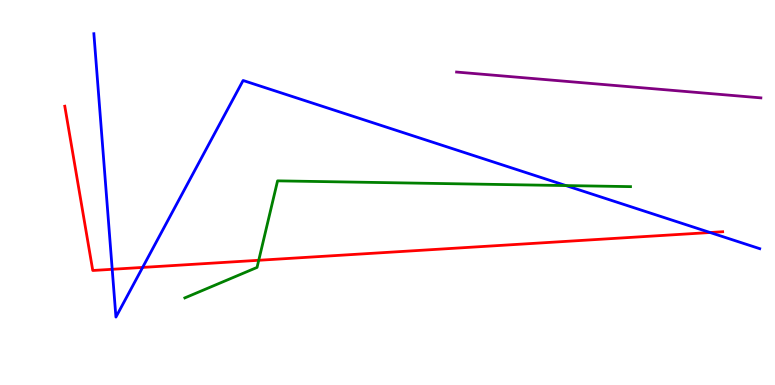[{'lines': ['blue', 'red'], 'intersections': [{'x': 1.45, 'y': 3.01}, {'x': 1.84, 'y': 3.05}, {'x': 9.16, 'y': 3.96}]}, {'lines': ['green', 'red'], 'intersections': [{'x': 3.34, 'y': 3.24}]}, {'lines': ['purple', 'red'], 'intersections': []}, {'lines': ['blue', 'green'], 'intersections': [{'x': 7.3, 'y': 5.18}]}, {'lines': ['blue', 'purple'], 'intersections': []}, {'lines': ['green', 'purple'], 'intersections': []}]